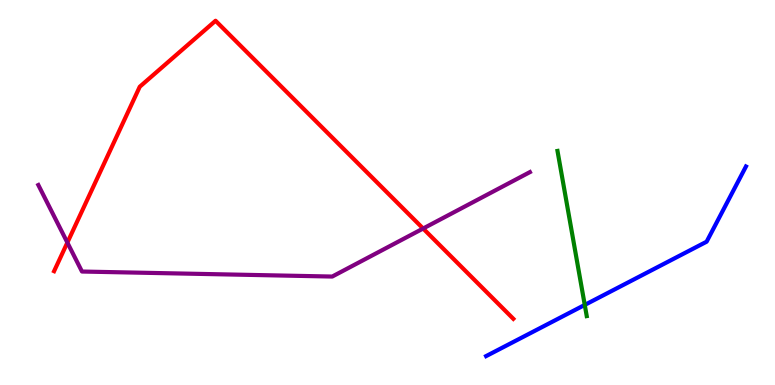[{'lines': ['blue', 'red'], 'intersections': []}, {'lines': ['green', 'red'], 'intersections': []}, {'lines': ['purple', 'red'], 'intersections': [{'x': 0.869, 'y': 3.7}, {'x': 5.46, 'y': 4.06}]}, {'lines': ['blue', 'green'], 'intersections': [{'x': 7.55, 'y': 2.08}]}, {'lines': ['blue', 'purple'], 'intersections': []}, {'lines': ['green', 'purple'], 'intersections': []}]